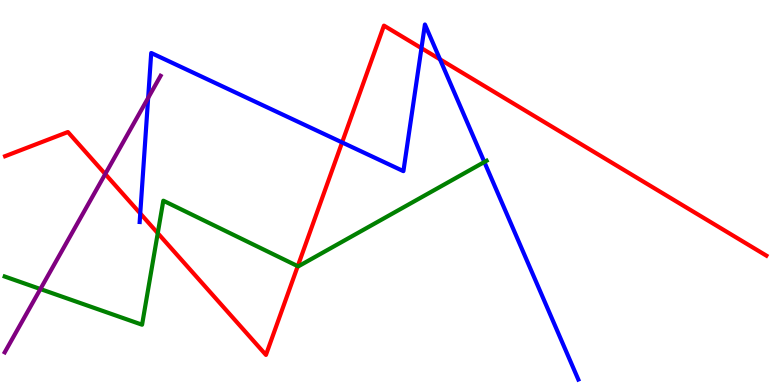[{'lines': ['blue', 'red'], 'intersections': [{'x': 1.81, 'y': 4.46}, {'x': 4.41, 'y': 6.3}, {'x': 5.44, 'y': 8.75}, {'x': 5.68, 'y': 8.46}]}, {'lines': ['green', 'red'], 'intersections': [{'x': 2.04, 'y': 3.94}, {'x': 3.84, 'y': 3.09}]}, {'lines': ['purple', 'red'], 'intersections': [{'x': 1.36, 'y': 5.48}]}, {'lines': ['blue', 'green'], 'intersections': [{'x': 6.25, 'y': 5.79}]}, {'lines': ['blue', 'purple'], 'intersections': [{'x': 1.91, 'y': 7.46}]}, {'lines': ['green', 'purple'], 'intersections': [{'x': 0.521, 'y': 2.49}]}]